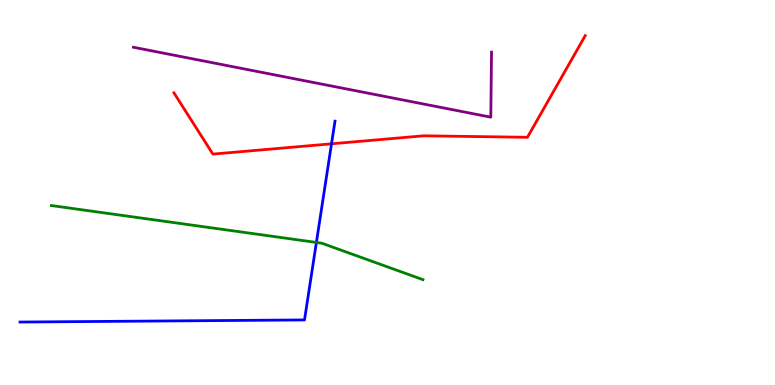[{'lines': ['blue', 'red'], 'intersections': [{'x': 4.28, 'y': 6.26}]}, {'lines': ['green', 'red'], 'intersections': []}, {'lines': ['purple', 'red'], 'intersections': []}, {'lines': ['blue', 'green'], 'intersections': [{'x': 4.08, 'y': 3.7}]}, {'lines': ['blue', 'purple'], 'intersections': []}, {'lines': ['green', 'purple'], 'intersections': []}]